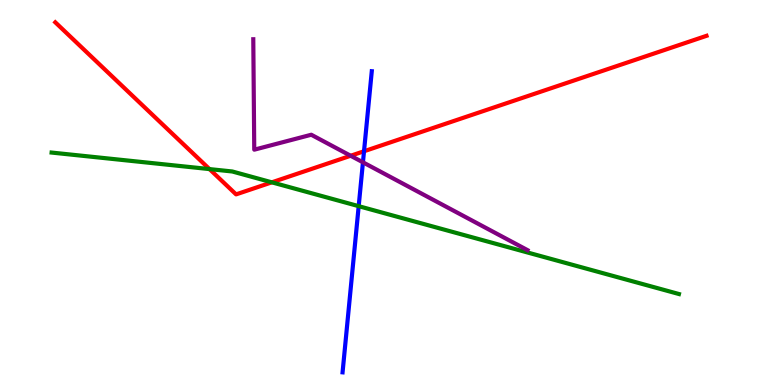[{'lines': ['blue', 'red'], 'intersections': [{'x': 4.7, 'y': 6.07}]}, {'lines': ['green', 'red'], 'intersections': [{'x': 2.7, 'y': 5.61}, {'x': 3.51, 'y': 5.26}]}, {'lines': ['purple', 'red'], 'intersections': [{'x': 4.52, 'y': 5.95}]}, {'lines': ['blue', 'green'], 'intersections': [{'x': 4.63, 'y': 4.65}]}, {'lines': ['blue', 'purple'], 'intersections': [{'x': 4.68, 'y': 5.78}]}, {'lines': ['green', 'purple'], 'intersections': []}]